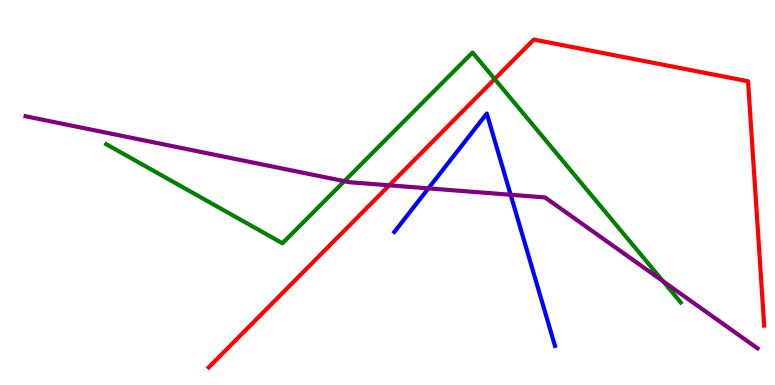[{'lines': ['blue', 'red'], 'intersections': []}, {'lines': ['green', 'red'], 'intersections': [{'x': 6.38, 'y': 7.95}]}, {'lines': ['purple', 'red'], 'intersections': [{'x': 5.02, 'y': 5.19}]}, {'lines': ['blue', 'green'], 'intersections': []}, {'lines': ['blue', 'purple'], 'intersections': [{'x': 5.53, 'y': 5.11}, {'x': 6.59, 'y': 4.94}]}, {'lines': ['green', 'purple'], 'intersections': [{'x': 4.44, 'y': 5.29}, {'x': 8.56, 'y': 2.69}]}]